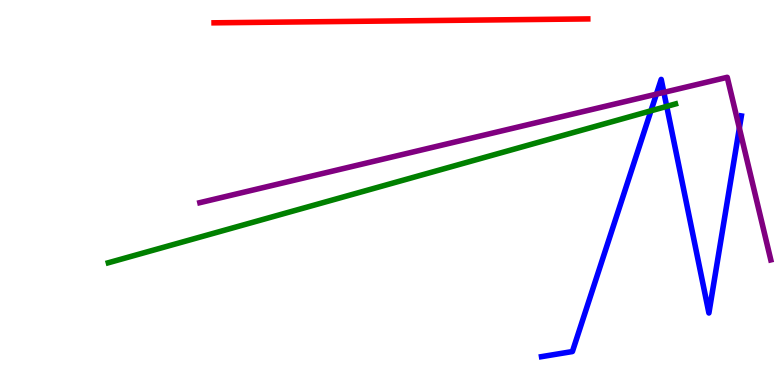[{'lines': ['blue', 'red'], 'intersections': []}, {'lines': ['green', 'red'], 'intersections': []}, {'lines': ['purple', 'red'], 'intersections': []}, {'lines': ['blue', 'green'], 'intersections': [{'x': 8.4, 'y': 7.12}, {'x': 8.6, 'y': 7.24}]}, {'lines': ['blue', 'purple'], 'intersections': [{'x': 8.47, 'y': 7.55}, {'x': 8.57, 'y': 7.6}, {'x': 9.54, 'y': 6.67}]}, {'lines': ['green', 'purple'], 'intersections': []}]